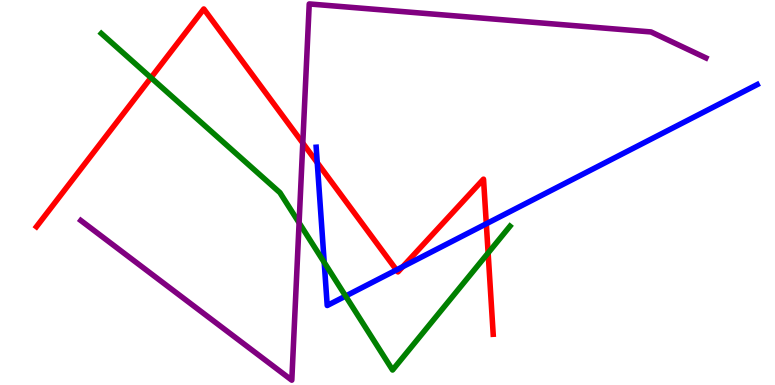[{'lines': ['blue', 'red'], 'intersections': [{'x': 4.09, 'y': 5.77}, {'x': 5.12, 'y': 2.99}, {'x': 5.2, 'y': 3.07}, {'x': 6.27, 'y': 4.19}]}, {'lines': ['green', 'red'], 'intersections': [{'x': 1.95, 'y': 7.98}, {'x': 6.3, 'y': 3.43}]}, {'lines': ['purple', 'red'], 'intersections': [{'x': 3.91, 'y': 6.28}]}, {'lines': ['blue', 'green'], 'intersections': [{'x': 4.18, 'y': 3.19}, {'x': 4.46, 'y': 2.31}]}, {'lines': ['blue', 'purple'], 'intersections': []}, {'lines': ['green', 'purple'], 'intersections': [{'x': 3.86, 'y': 4.21}]}]